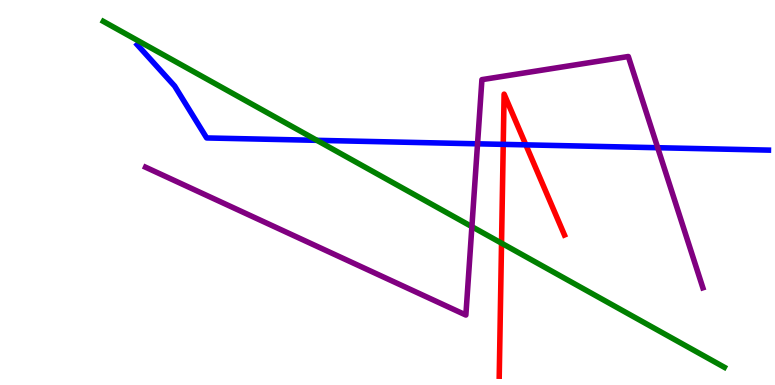[{'lines': ['blue', 'red'], 'intersections': [{'x': 6.49, 'y': 6.25}, {'x': 6.78, 'y': 6.24}]}, {'lines': ['green', 'red'], 'intersections': [{'x': 6.47, 'y': 3.68}]}, {'lines': ['purple', 'red'], 'intersections': []}, {'lines': ['blue', 'green'], 'intersections': [{'x': 4.09, 'y': 6.35}]}, {'lines': ['blue', 'purple'], 'intersections': [{'x': 6.16, 'y': 6.26}, {'x': 8.49, 'y': 6.16}]}, {'lines': ['green', 'purple'], 'intersections': [{'x': 6.09, 'y': 4.11}]}]